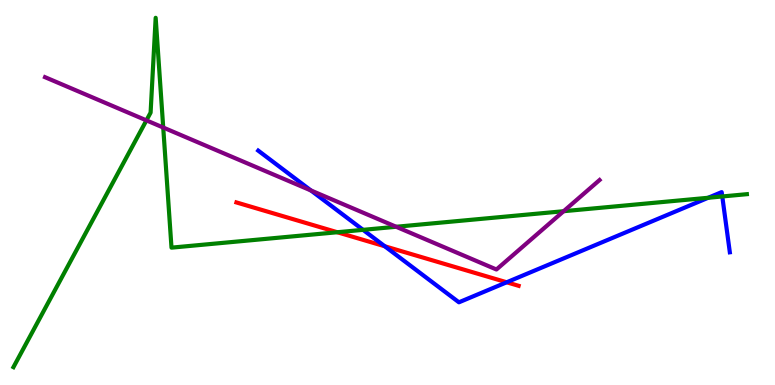[{'lines': ['blue', 'red'], 'intersections': [{'x': 4.96, 'y': 3.6}, {'x': 6.54, 'y': 2.67}]}, {'lines': ['green', 'red'], 'intersections': [{'x': 4.35, 'y': 3.97}]}, {'lines': ['purple', 'red'], 'intersections': []}, {'lines': ['blue', 'green'], 'intersections': [{'x': 4.68, 'y': 4.03}, {'x': 9.14, 'y': 4.86}, {'x': 9.32, 'y': 4.9}]}, {'lines': ['blue', 'purple'], 'intersections': [{'x': 4.01, 'y': 5.05}]}, {'lines': ['green', 'purple'], 'intersections': [{'x': 1.89, 'y': 6.87}, {'x': 2.11, 'y': 6.69}, {'x': 5.11, 'y': 4.11}, {'x': 7.27, 'y': 4.51}]}]